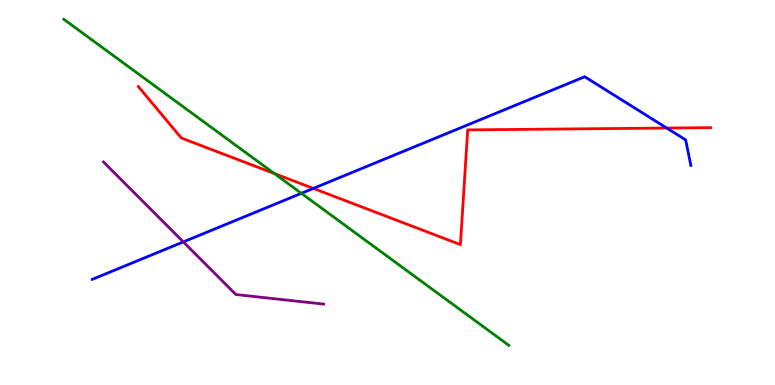[{'lines': ['blue', 'red'], 'intersections': [{'x': 4.04, 'y': 5.11}, {'x': 8.6, 'y': 6.67}]}, {'lines': ['green', 'red'], 'intersections': [{'x': 3.54, 'y': 5.49}]}, {'lines': ['purple', 'red'], 'intersections': []}, {'lines': ['blue', 'green'], 'intersections': [{'x': 3.89, 'y': 4.98}]}, {'lines': ['blue', 'purple'], 'intersections': [{'x': 2.37, 'y': 3.72}]}, {'lines': ['green', 'purple'], 'intersections': []}]